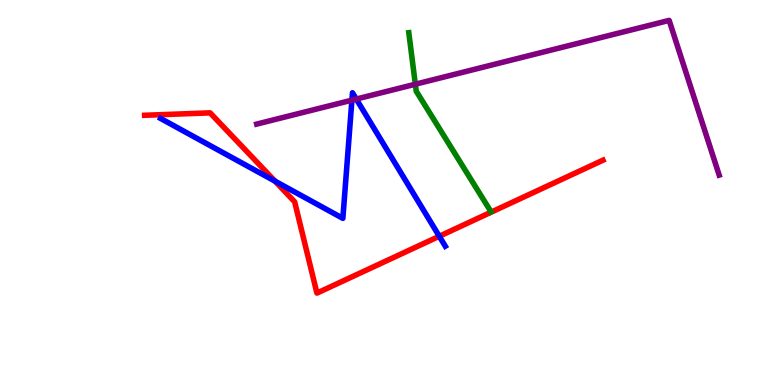[{'lines': ['blue', 'red'], 'intersections': [{'x': 3.55, 'y': 5.29}, {'x': 5.67, 'y': 3.86}]}, {'lines': ['green', 'red'], 'intersections': []}, {'lines': ['purple', 'red'], 'intersections': []}, {'lines': ['blue', 'green'], 'intersections': []}, {'lines': ['blue', 'purple'], 'intersections': [{'x': 4.54, 'y': 7.4}, {'x': 4.6, 'y': 7.43}]}, {'lines': ['green', 'purple'], 'intersections': [{'x': 5.36, 'y': 7.81}]}]